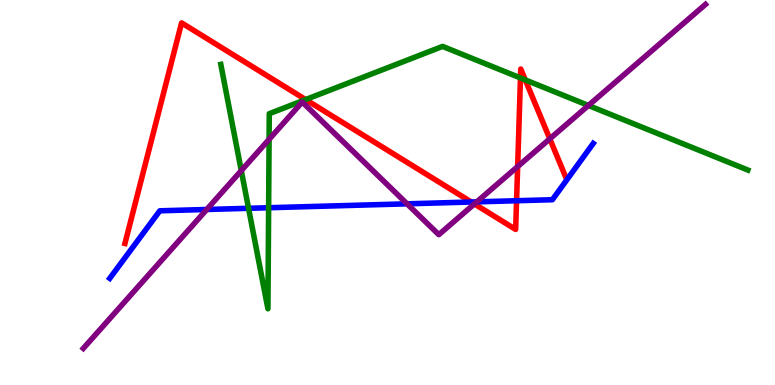[{'lines': ['blue', 'red'], 'intersections': [{'x': 6.08, 'y': 4.75}, {'x': 6.67, 'y': 4.79}]}, {'lines': ['green', 'red'], 'intersections': [{'x': 3.94, 'y': 7.41}, {'x': 6.72, 'y': 7.98}, {'x': 6.78, 'y': 7.92}]}, {'lines': ['purple', 'red'], 'intersections': [{'x': 6.12, 'y': 4.7}, {'x': 6.68, 'y': 5.67}, {'x': 7.09, 'y': 6.39}]}, {'lines': ['blue', 'green'], 'intersections': [{'x': 3.21, 'y': 4.59}, {'x': 3.47, 'y': 4.6}]}, {'lines': ['blue', 'purple'], 'intersections': [{'x': 2.67, 'y': 4.56}, {'x': 5.25, 'y': 4.71}, {'x': 6.15, 'y': 4.76}]}, {'lines': ['green', 'purple'], 'intersections': [{'x': 3.11, 'y': 5.57}, {'x': 3.47, 'y': 6.38}, {'x': 7.59, 'y': 7.26}]}]